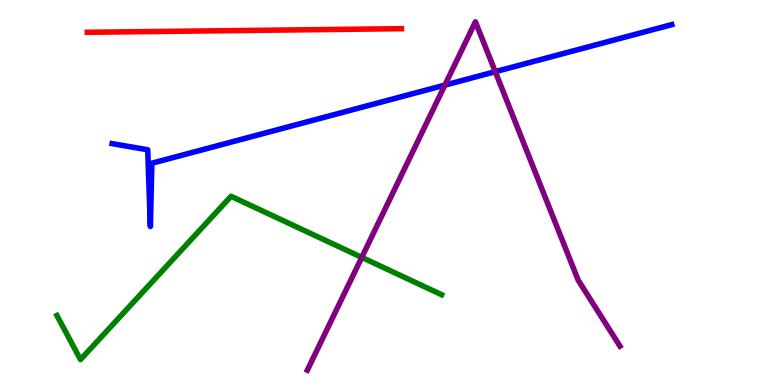[{'lines': ['blue', 'red'], 'intersections': []}, {'lines': ['green', 'red'], 'intersections': []}, {'lines': ['purple', 'red'], 'intersections': []}, {'lines': ['blue', 'green'], 'intersections': []}, {'lines': ['blue', 'purple'], 'intersections': [{'x': 5.74, 'y': 7.79}, {'x': 6.39, 'y': 8.14}]}, {'lines': ['green', 'purple'], 'intersections': [{'x': 4.67, 'y': 3.31}]}]